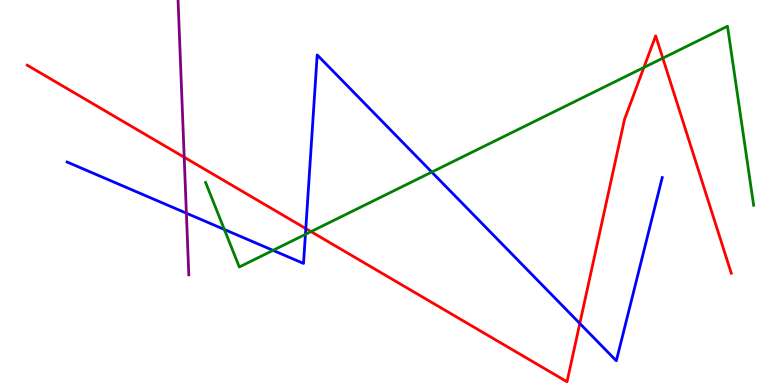[{'lines': ['blue', 'red'], 'intersections': [{'x': 3.95, 'y': 4.06}, {'x': 7.48, 'y': 1.6}]}, {'lines': ['green', 'red'], 'intersections': [{'x': 4.01, 'y': 3.98}, {'x': 8.31, 'y': 8.25}, {'x': 8.55, 'y': 8.49}]}, {'lines': ['purple', 'red'], 'intersections': [{'x': 2.38, 'y': 5.92}]}, {'lines': ['blue', 'green'], 'intersections': [{'x': 2.89, 'y': 4.04}, {'x': 3.52, 'y': 3.5}, {'x': 3.94, 'y': 3.91}, {'x': 5.57, 'y': 5.53}]}, {'lines': ['blue', 'purple'], 'intersections': [{'x': 2.4, 'y': 4.46}]}, {'lines': ['green', 'purple'], 'intersections': []}]